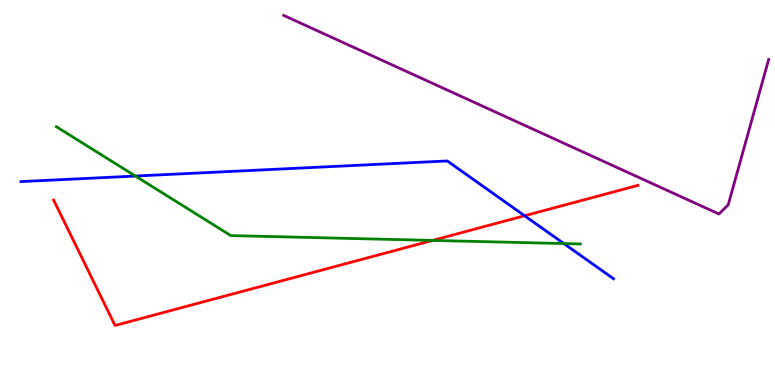[{'lines': ['blue', 'red'], 'intersections': [{'x': 6.77, 'y': 4.4}]}, {'lines': ['green', 'red'], 'intersections': [{'x': 5.58, 'y': 3.76}]}, {'lines': ['purple', 'red'], 'intersections': []}, {'lines': ['blue', 'green'], 'intersections': [{'x': 1.75, 'y': 5.43}, {'x': 7.28, 'y': 3.67}]}, {'lines': ['blue', 'purple'], 'intersections': []}, {'lines': ['green', 'purple'], 'intersections': []}]